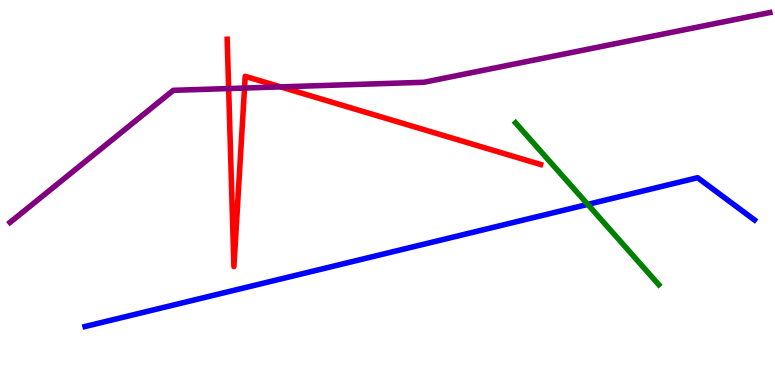[{'lines': ['blue', 'red'], 'intersections': []}, {'lines': ['green', 'red'], 'intersections': []}, {'lines': ['purple', 'red'], 'intersections': [{'x': 2.95, 'y': 7.7}, {'x': 3.16, 'y': 7.71}, {'x': 3.62, 'y': 7.74}]}, {'lines': ['blue', 'green'], 'intersections': [{'x': 7.58, 'y': 4.69}]}, {'lines': ['blue', 'purple'], 'intersections': []}, {'lines': ['green', 'purple'], 'intersections': []}]